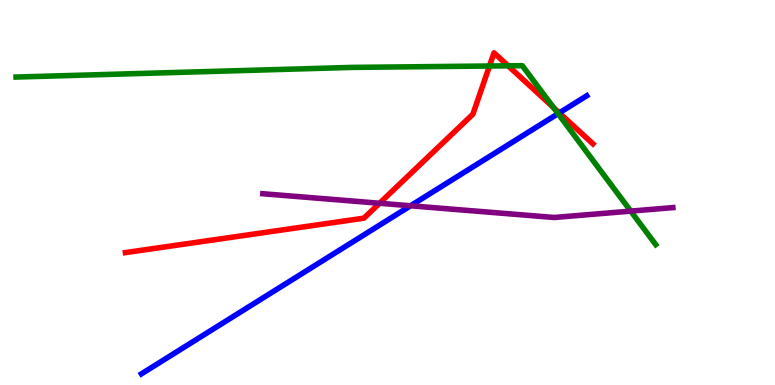[{'lines': ['blue', 'red'], 'intersections': [{'x': 7.22, 'y': 7.07}]}, {'lines': ['green', 'red'], 'intersections': [{'x': 6.32, 'y': 8.29}, {'x': 6.56, 'y': 8.29}, {'x': 7.14, 'y': 7.21}]}, {'lines': ['purple', 'red'], 'intersections': [{'x': 4.9, 'y': 4.72}]}, {'lines': ['blue', 'green'], 'intersections': [{'x': 7.2, 'y': 7.05}]}, {'lines': ['blue', 'purple'], 'intersections': [{'x': 5.3, 'y': 4.66}]}, {'lines': ['green', 'purple'], 'intersections': [{'x': 8.14, 'y': 4.52}]}]